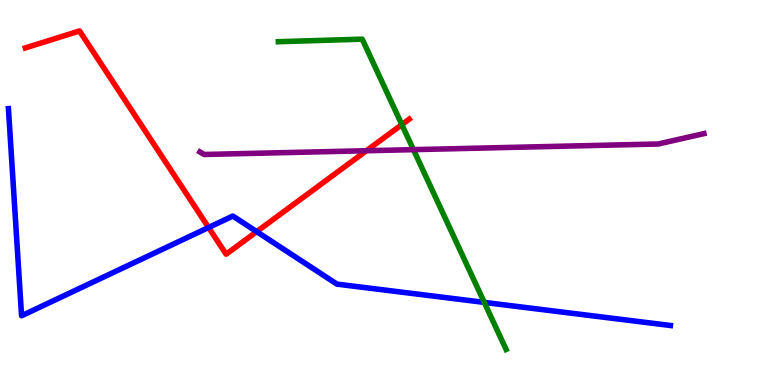[{'lines': ['blue', 'red'], 'intersections': [{'x': 2.69, 'y': 4.09}, {'x': 3.31, 'y': 3.98}]}, {'lines': ['green', 'red'], 'intersections': [{'x': 5.19, 'y': 6.76}]}, {'lines': ['purple', 'red'], 'intersections': [{'x': 4.73, 'y': 6.08}]}, {'lines': ['blue', 'green'], 'intersections': [{'x': 6.25, 'y': 2.15}]}, {'lines': ['blue', 'purple'], 'intersections': []}, {'lines': ['green', 'purple'], 'intersections': [{'x': 5.33, 'y': 6.11}]}]